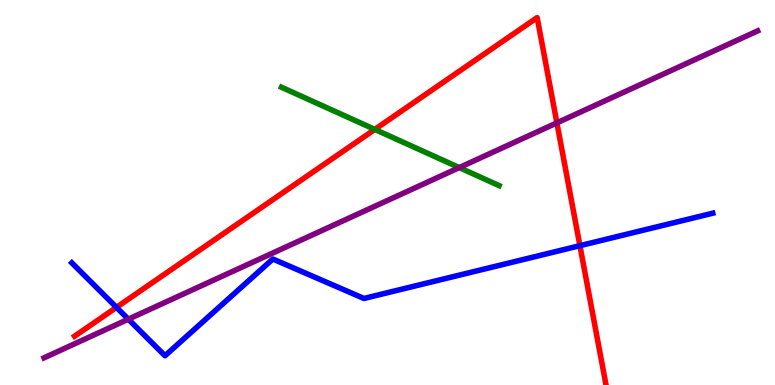[{'lines': ['blue', 'red'], 'intersections': [{'x': 1.5, 'y': 2.02}, {'x': 7.48, 'y': 3.62}]}, {'lines': ['green', 'red'], 'intersections': [{'x': 4.84, 'y': 6.64}]}, {'lines': ['purple', 'red'], 'intersections': [{'x': 7.19, 'y': 6.81}]}, {'lines': ['blue', 'green'], 'intersections': []}, {'lines': ['blue', 'purple'], 'intersections': [{'x': 1.66, 'y': 1.71}]}, {'lines': ['green', 'purple'], 'intersections': [{'x': 5.93, 'y': 5.65}]}]